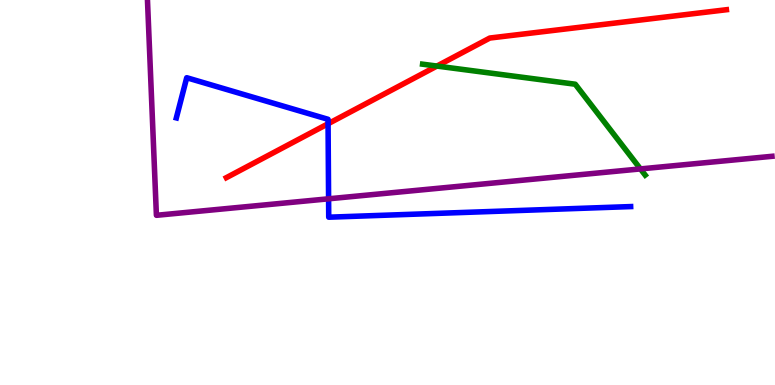[{'lines': ['blue', 'red'], 'intersections': [{'x': 4.23, 'y': 6.79}]}, {'lines': ['green', 'red'], 'intersections': [{'x': 5.64, 'y': 8.28}]}, {'lines': ['purple', 'red'], 'intersections': []}, {'lines': ['blue', 'green'], 'intersections': []}, {'lines': ['blue', 'purple'], 'intersections': [{'x': 4.24, 'y': 4.84}]}, {'lines': ['green', 'purple'], 'intersections': [{'x': 8.26, 'y': 5.61}]}]